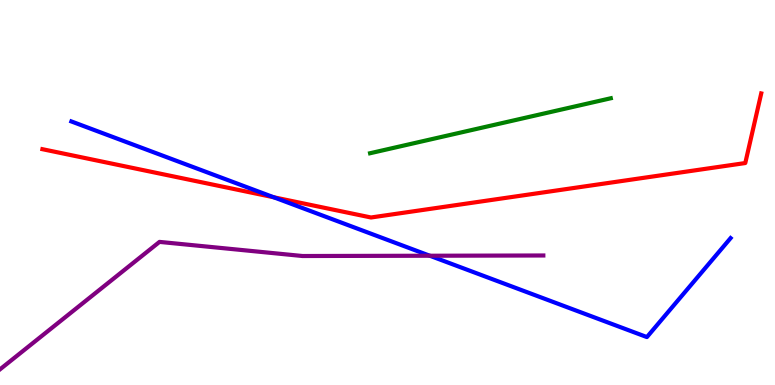[{'lines': ['blue', 'red'], 'intersections': [{'x': 3.53, 'y': 4.88}]}, {'lines': ['green', 'red'], 'intersections': []}, {'lines': ['purple', 'red'], 'intersections': []}, {'lines': ['blue', 'green'], 'intersections': []}, {'lines': ['blue', 'purple'], 'intersections': [{'x': 5.55, 'y': 3.36}]}, {'lines': ['green', 'purple'], 'intersections': []}]